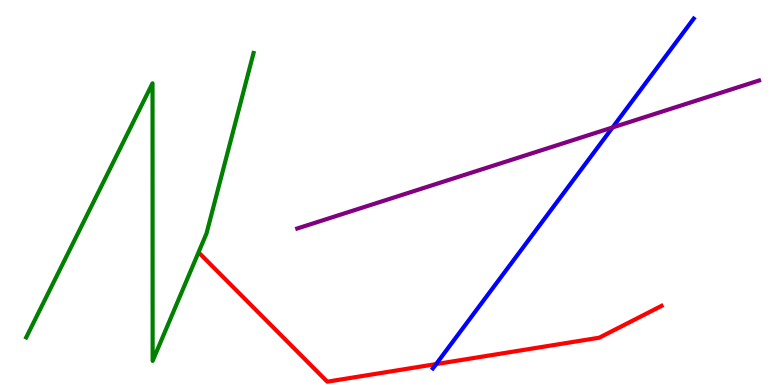[{'lines': ['blue', 'red'], 'intersections': [{'x': 5.63, 'y': 0.543}]}, {'lines': ['green', 'red'], 'intersections': []}, {'lines': ['purple', 'red'], 'intersections': []}, {'lines': ['blue', 'green'], 'intersections': []}, {'lines': ['blue', 'purple'], 'intersections': [{'x': 7.9, 'y': 6.69}]}, {'lines': ['green', 'purple'], 'intersections': []}]